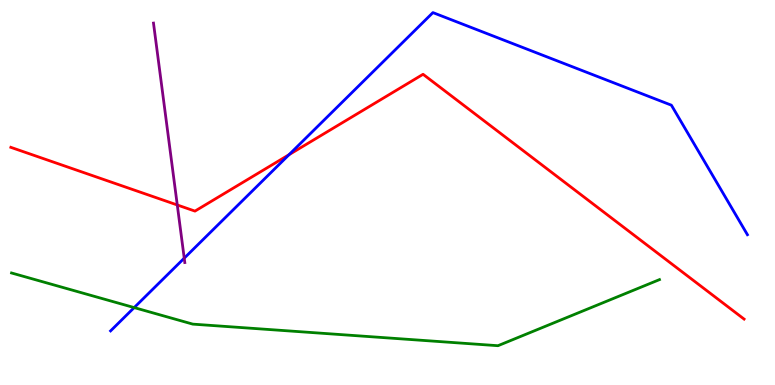[{'lines': ['blue', 'red'], 'intersections': [{'x': 3.73, 'y': 5.98}]}, {'lines': ['green', 'red'], 'intersections': []}, {'lines': ['purple', 'red'], 'intersections': [{'x': 2.29, 'y': 4.68}]}, {'lines': ['blue', 'green'], 'intersections': [{'x': 1.73, 'y': 2.01}]}, {'lines': ['blue', 'purple'], 'intersections': [{'x': 2.38, 'y': 3.29}]}, {'lines': ['green', 'purple'], 'intersections': []}]